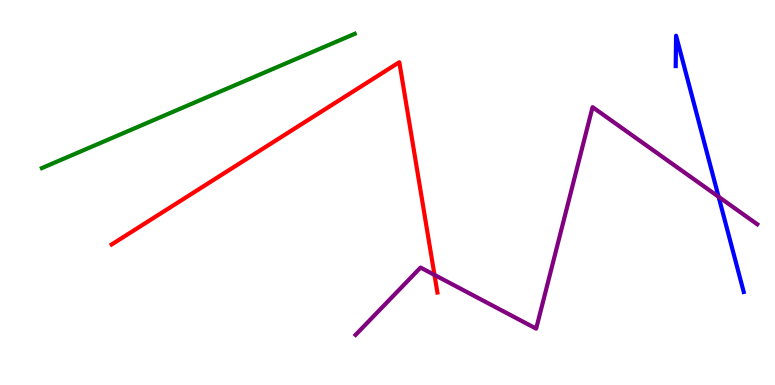[{'lines': ['blue', 'red'], 'intersections': []}, {'lines': ['green', 'red'], 'intersections': []}, {'lines': ['purple', 'red'], 'intersections': [{'x': 5.61, 'y': 2.86}]}, {'lines': ['blue', 'green'], 'intersections': []}, {'lines': ['blue', 'purple'], 'intersections': [{'x': 9.27, 'y': 4.89}]}, {'lines': ['green', 'purple'], 'intersections': []}]